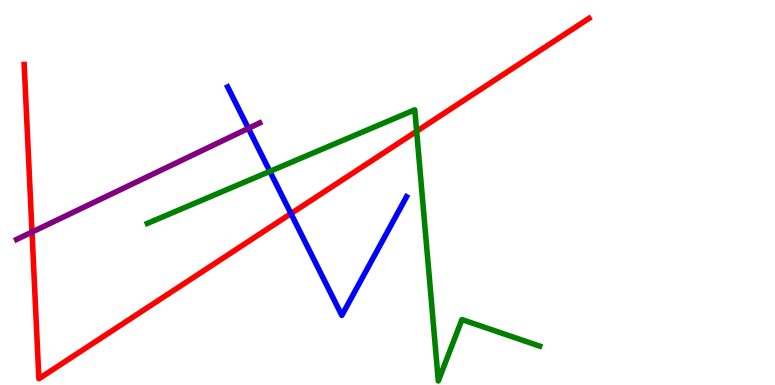[{'lines': ['blue', 'red'], 'intersections': [{'x': 3.75, 'y': 4.45}]}, {'lines': ['green', 'red'], 'intersections': [{'x': 5.38, 'y': 6.59}]}, {'lines': ['purple', 'red'], 'intersections': [{'x': 0.413, 'y': 3.97}]}, {'lines': ['blue', 'green'], 'intersections': [{'x': 3.48, 'y': 5.55}]}, {'lines': ['blue', 'purple'], 'intersections': [{'x': 3.2, 'y': 6.67}]}, {'lines': ['green', 'purple'], 'intersections': []}]